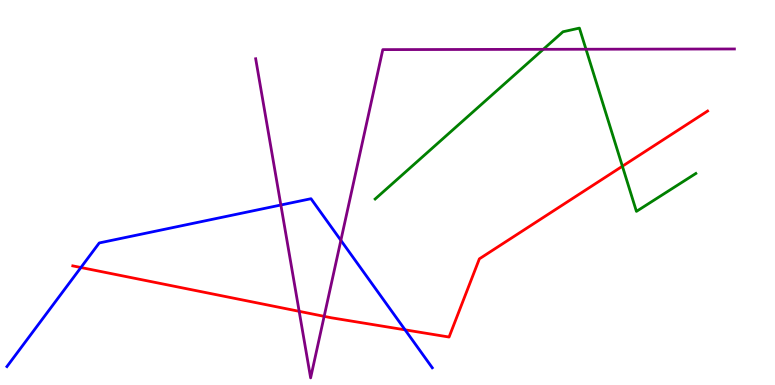[{'lines': ['blue', 'red'], 'intersections': [{'x': 1.04, 'y': 3.05}, {'x': 5.23, 'y': 1.43}]}, {'lines': ['green', 'red'], 'intersections': [{'x': 8.03, 'y': 5.68}]}, {'lines': ['purple', 'red'], 'intersections': [{'x': 3.86, 'y': 1.91}, {'x': 4.18, 'y': 1.78}]}, {'lines': ['blue', 'green'], 'intersections': []}, {'lines': ['blue', 'purple'], 'intersections': [{'x': 3.62, 'y': 4.68}, {'x': 4.4, 'y': 3.76}]}, {'lines': ['green', 'purple'], 'intersections': [{'x': 7.01, 'y': 8.72}, {'x': 7.56, 'y': 8.72}]}]